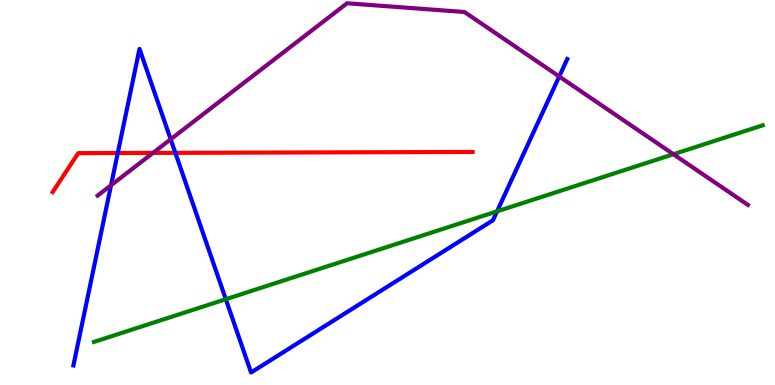[{'lines': ['blue', 'red'], 'intersections': [{'x': 1.52, 'y': 6.03}, {'x': 2.26, 'y': 6.03}]}, {'lines': ['green', 'red'], 'intersections': []}, {'lines': ['purple', 'red'], 'intersections': [{'x': 1.97, 'y': 6.03}]}, {'lines': ['blue', 'green'], 'intersections': [{'x': 2.91, 'y': 2.23}, {'x': 6.41, 'y': 4.51}]}, {'lines': ['blue', 'purple'], 'intersections': [{'x': 1.43, 'y': 5.19}, {'x': 2.2, 'y': 6.38}, {'x': 7.22, 'y': 8.01}]}, {'lines': ['green', 'purple'], 'intersections': [{'x': 8.69, 'y': 5.99}]}]